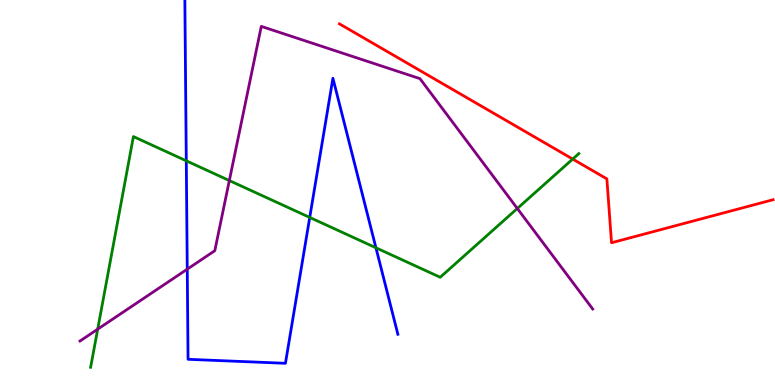[{'lines': ['blue', 'red'], 'intersections': []}, {'lines': ['green', 'red'], 'intersections': [{'x': 7.39, 'y': 5.87}]}, {'lines': ['purple', 'red'], 'intersections': []}, {'lines': ['blue', 'green'], 'intersections': [{'x': 2.4, 'y': 5.82}, {'x': 4.0, 'y': 4.35}, {'x': 4.85, 'y': 3.56}]}, {'lines': ['blue', 'purple'], 'intersections': [{'x': 2.42, 'y': 3.01}]}, {'lines': ['green', 'purple'], 'intersections': [{'x': 1.26, 'y': 1.45}, {'x': 2.96, 'y': 5.31}, {'x': 6.68, 'y': 4.59}]}]